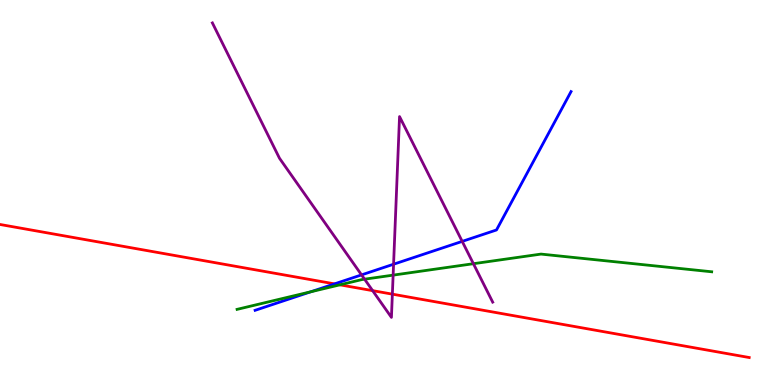[{'lines': ['blue', 'red'], 'intersections': [{'x': 4.32, 'y': 2.63}]}, {'lines': ['green', 'red'], 'intersections': [{'x': 4.39, 'y': 2.6}]}, {'lines': ['purple', 'red'], 'intersections': [{'x': 4.81, 'y': 2.45}, {'x': 5.06, 'y': 2.36}]}, {'lines': ['blue', 'green'], 'intersections': [{'x': 4.01, 'y': 2.42}]}, {'lines': ['blue', 'purple'], 'intersections': [{'x': 4.67, 'y': 2.86}, {'x': 5.08, 'y': 3.14}, {'x': 5.96, 'y': 3.73}]}, {'lines': ['green', 'purple'], 'intersections': [{'x': 4.7, 'y': 2.75}, {'x': 5.07, 'y': 2.85}, {'x': 6.11, 'y': 3.15}]}]